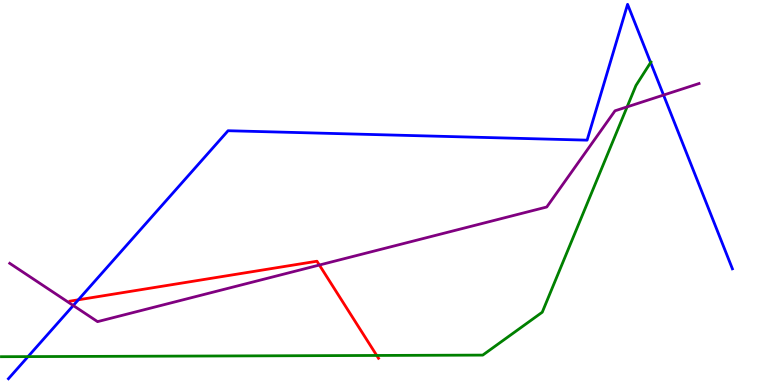[{'lines': ['blue', 'red'], 'intersections': [{'x': 1.01, 'y': 2.21}]}, {'lines': ['green', 'red'], 'intersections': [{'x': 4.86, 'y': 0.767}]}, {'lines': ['purple', 'red'], 'intersections': [{'x': 4.12, 'y': 3.12}]}, {'lines': ['blue', 'green'], 'intersections': [{'x': 0.362, 'y': 0.738}, {'x': 8.4, 'y': 8.38}]}, {'lines': ['blue', 'purple'], 'intersections': [{'x': 0.945, 'y': 2.06}, {'x': 8.56, 'y': 7.53}]}, {'lines': ['green', 'purple'], 'intersections': [{'x': 8.09, 'y': 7.22}]}]